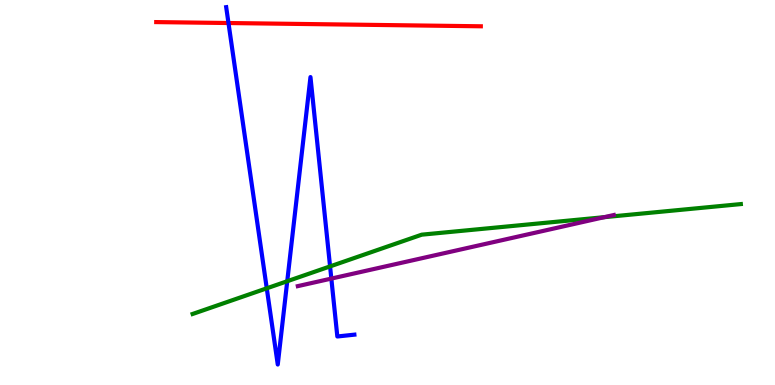[{'lines': ['blue', 'red'], 'intersections': [{'x': 2.95, 'y': 9.4}]}, {'lines': ['green', 'red'], 'intersections': []}, {'lines': ['purple', 'red'], 'intersections': []}, {'lines': ['blue', 'green'], 'intersections': [{'x': 3.44, 'y': 2.51}, {'x': 3.71, 'y': 2.7}, {'x': 4.26, 'y': 3.08}]}, {'lines': ['blue', 'purple'], 'intersections': [{'x': 4.28, 'y': 2.76}]}, {'lines': ['green', 'purple'], 'intersections': [{'x': 7.8, 'y': 4.36}]}]